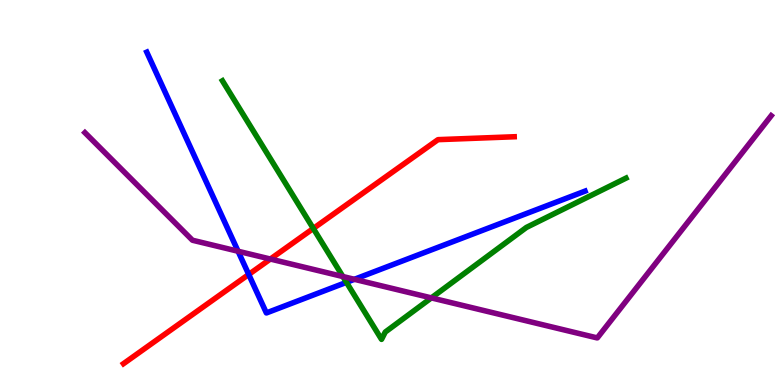[{'lines': ['blue', 'red'], 'intersections': [{'x': 3.21, 'y': 2.87}]}, {'lines': ['green', 'red'], 'intersections': [{'x': 4.04, 'y': 4.07}]}, {'lines': ['purple', 'red'], 'intersections': [{'x': 3.49, 'y': 3.27}]}, {'lines': ['blue', 'green'], 'intersections': [{'x': 4.47, 'y': 2.67}]}, {'lines': ['blue', 'purple'], 'intersections': [{'x': 3.07, 'y': 3.47}, {'x': 4.57, 'y': 2.75}]}, {'lines': ['green', 'purple'], 'intersections': [{'x': 4.42, 'y': 2.82}, {'x': 5.57, 'y': 2.26}]}]